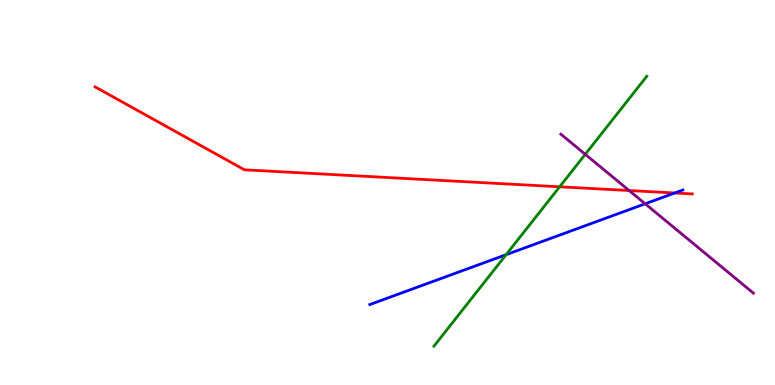[{'lines': ['blue', 'red'], 'intersections': [{'x': 8.71, 'y': 4.99}]}, {'lines': ['green', 'red'], 'intersections': [{'x': 7.22, 'y': 5.15}]}, {'lines': ['purple', 'red'], 'intersections': [{'x': 8.12, 'y': 5.05}]}, {'lines': ['blue', 'green'], 'intersections': [{'x': 6.53, 'y': 3.38}]}, {'lines': ['blue', 'purple'], 'intersections': [{'x': 8.32, 'y': 4.71}]}, {'lines': ['green', 'purple'], 'intersections': [{'x': 7.55, 'y': 5.99}]}]